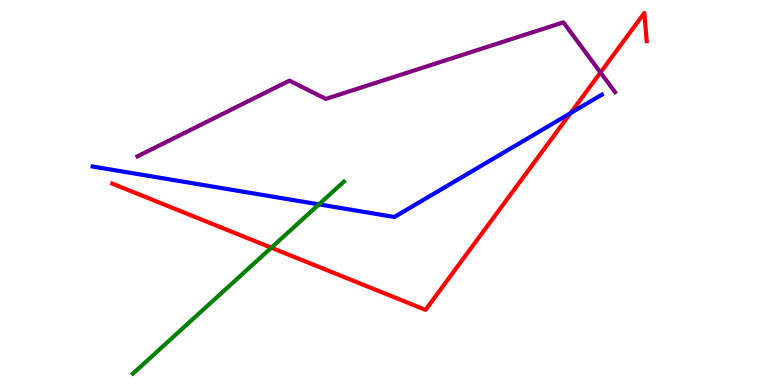[{'lines': ['blue', 'red'], 'intersections': [{'x': 7.36, 'y': 7.06}]}, {'lines': ['green', 'red'], 'intersections': [{'x': 3.5, 'y': 3.57}]}, {'lines': ['purple', 'red'], 'intersections': [{'x': 7.75, 'y': 8.12}]}, {'lines': ['blue', 'green'], 'intersections': [{'x': 4.12, 'y': 4.69}]}, {'lines': ['blue', 'purple'], 'intersections': []}, {'lines': ['green', 'purple'], 'intersections': []}]